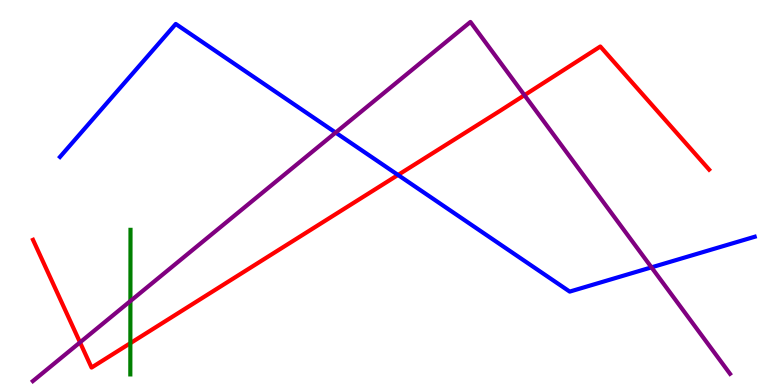[{'lines': ['blue', 'red'], 'intersections': [{'x': 5.14, 'y': 5.46}]}, {'lines': ['green', 'red'], 'intersections': [{'x': 1.68, 'y': 1.09}]}, {'lines': ['purple', 'red'], 'intersections': [{'x': 1.03, 'y': 1.11}, {'x': 6.77, 'y': 7.53}]}, {'lines': ['blue', 'green'], 'intersections': []}, {'lines': ['blue', 'purple'], 'intersections': [{'x': 4.33, 'y': 6.56}, {'x': 8.41, 'y': 3.06}]}, {'lines': ['green', 'purple'], 'intersections': [{'x': 1.68, 'y': 2.18}]}]